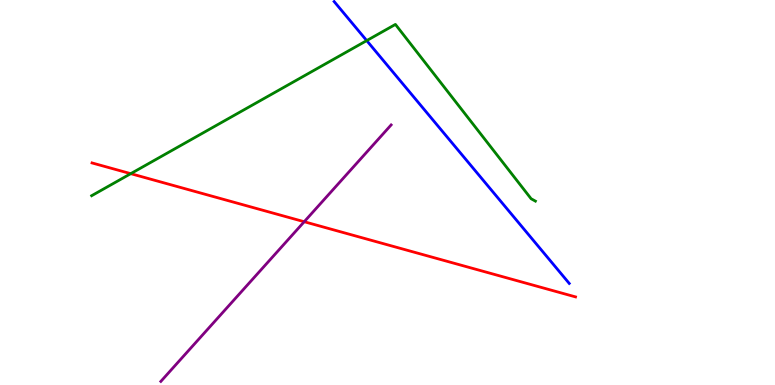[{'lines': ['blue', 'red'], 'intersections': []}, {'lines': ['green', 'red'], 'intersections': [{'x': 1.69, 'y': 5.49}]}, {'lines': ['purple', 'red'], 'intersections': [{'x': 3.93, 'y': 4.24}]}, {'lines': ['blue', 'green'], 'intersections': [{'x': 4.73, 'y': 8.95}]}, {'lines': ['blue', 'purple'], 'intersections': []}, {'lines': ['green', 'purple'], 'intersections': []}]